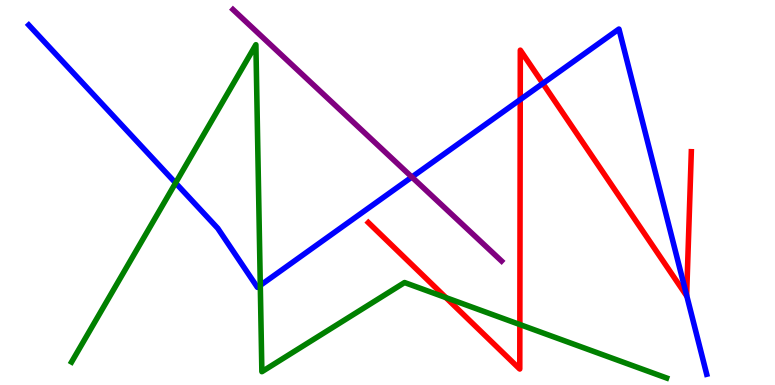[{'lines': ['blue', 'red'], 'intersections': [{'x': 6.71, 'y': 7.41}, {'x': 7.0, 'y': 7.83}, {'x': 8.86, 'y': 2.33}]}, {'lines': ['green', 'red'], 'intersections': [{'x': 5.75, 'y': 2.27}, {'x': 6.71, 'y': 1.57}]}, {'lines': ['purple', 'red'], 'intersections': []}, {'lines': ['blue', 'green'], 'intersections': [{'x': 2.27, 'y': 5.25}, {'x': 3.36, 'y': 2.59}]}, {'lines': ['blue', 'purple'], 'intersections': [{'x': 5.31, 'y': 5.4}]}, {'lines': ['green', 'purple'], 'intersections': []}]